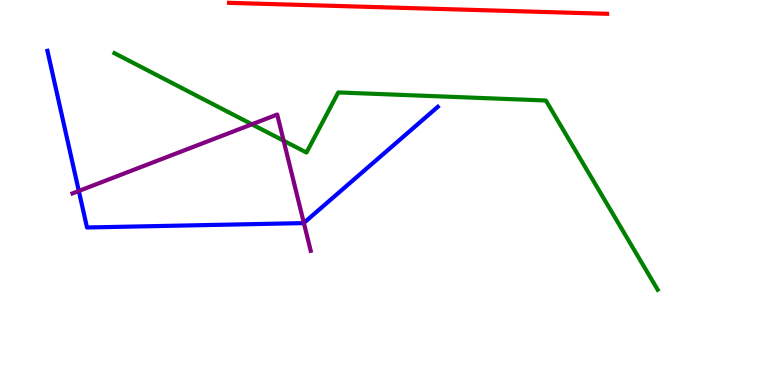[{'lines': ['blue', 'red'], 'intersections': []}, {'lines': ['green', 'red'], 'intersections': []}, {'lines': ['purple', 'red'], 'intersections': []}, {'lines': ['blue', 'green'], 'intersections': []}, {'lines': ['blue', 'purple'], 'intersections': [{'x': 1.02, 'y': 5.04}, {'x': 3.92, 'y': 4.21}]}, {'lines': ['green', 'purple'], 'intersections': [{'x': 3.25, 'y': 6.77}, {'x': 3.66, 'y': 6.34}]}]